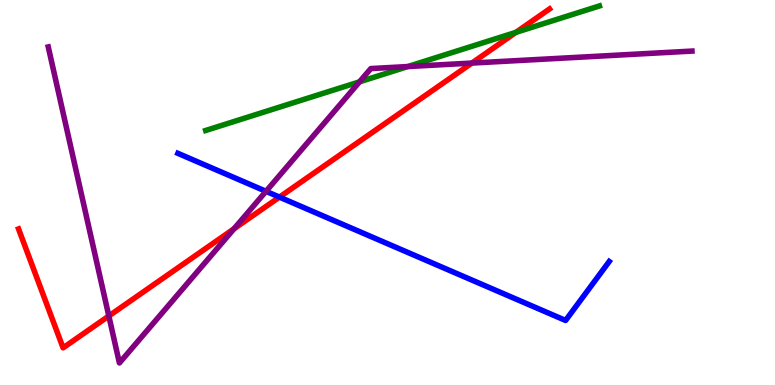[{'lines': ['blue', 'red'], 'intersections': [{'x': 3.61, 'y': 4.88}]}, {'lines': ['green', 'red'], 'intersections': [{'x': 6.66, 'y': 9.16}]}, {'lines': ['purple', 'red'], 'intersections': [{'x': 1.4, 'y': 1.79}, {'x': 3.02, 'y': 4.06}, {'x': 6.09, 'y': 8.36}]}, {'lines': ['blue', 'green'], 'intersections': []}, {'lines': ['blue', 'purple'], 'intersections': [{'x': 3.43, 'y': 5.03}]}, {'lines': ['green', 'purple'], 'intersections': [{'x': 4.64, 'y': 7.87}, {'x': 5.26, 'y': 8.27}]}]